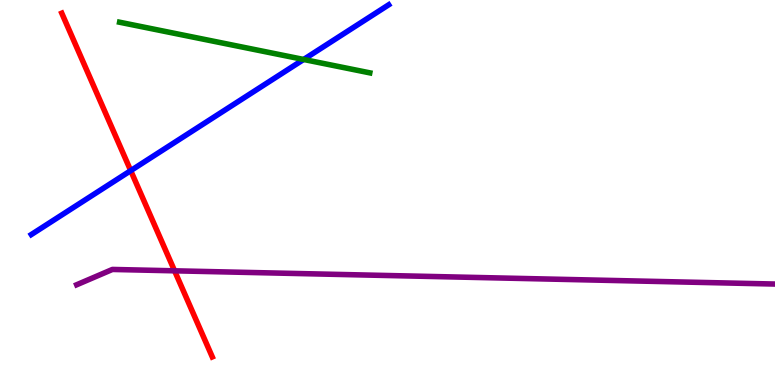[{'lines': ['blue', 'red'], 'intersections': [{'x': 1.69, 'y': 5.57}]}, {'lines': ['green', 'red'], 'intersections': []}, {'lines': ['purple', 'red'], 'intersections': [{'x': 2.25, 'y': 2.97}]}, {'lines': ['blue', 'green'], 'intersections': [{'x': 3.92, 'y': 8.46}]}, {'lines': ['blue', 'purple'], 'intersections': []}, {'lines': ['green', 'purple'], 'intersections': []}]